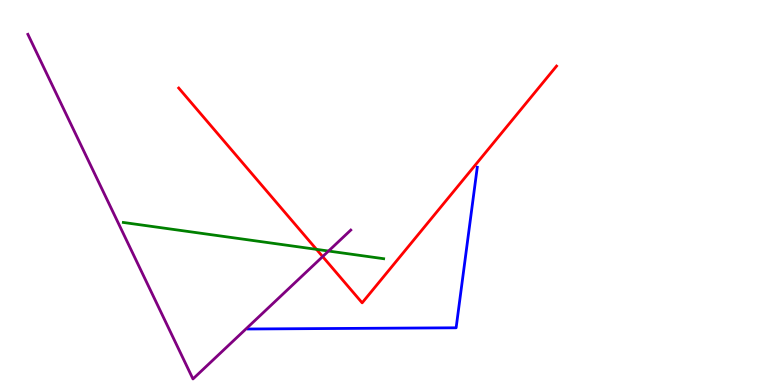[{'lines': ['blue', 'red'], 'intersections': []}, {'lines': ['green', 'red'], 'intersections': [{'x': 4.08, 'y': 3.52}]}, {'lines': ['purple', 'red'], 'intersections': [{'x': 4.16, 'y': 3.34}]}, {'lines': ['blue', 'green'], 'intersections': []}, {'lines': ['blue', 'purple'], 'intersections': []}, {'lines': ['green', 'purple'], 'intersections': [{'x': 4.24, 'y': 3.48}]}]